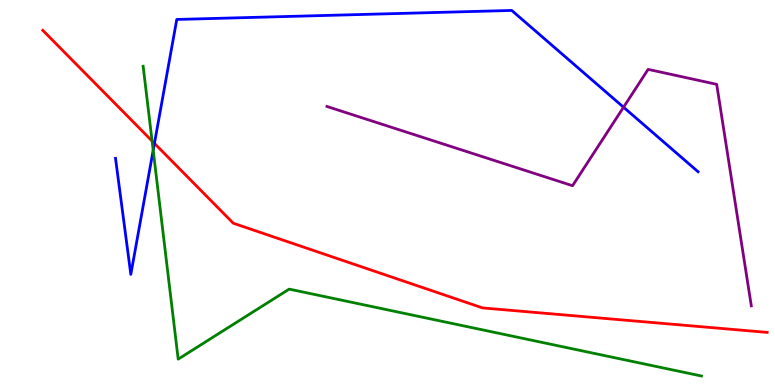[{'lines': ['blue', 'red'], 'intersections': [{'x': 1.99, 'y': 6.28}]}, {'lines': ['green', 'red'], 'intersections': [{'x': 1.96, 'y': 6.34}]}, {'lines': ['purple', 'red'], 'intersections': []}, {'lines': ['blue', 'green'], 'intersections': [{'x': 1.98, 'y': 6.1}]}, {'lines': ['blue', 'purple'], 'intersections': [{'x': 8.05, 'y': 7.21}]}, {'lines': ['green', 'purple'], 'intersections': []}]